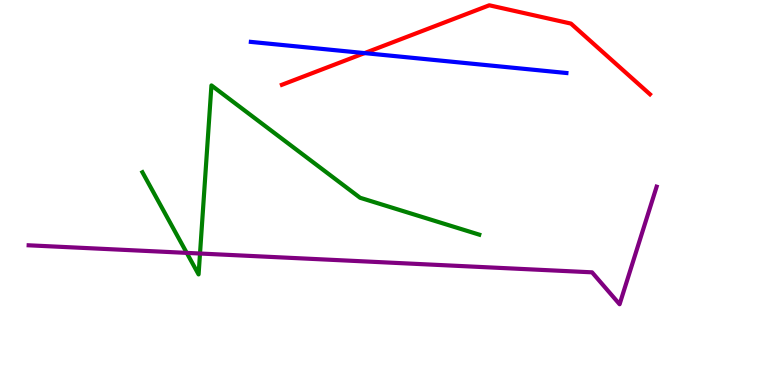[{'lines': ['blue', 'red'], 'intersections': [{'x': 4.7, 'y': 8.62}]}, {'lines': ['green', 'red'], 'intersections': []}, {'lines': ['purple', 'red'], 'intersections': []}, {'lines': ['blue', 'green'], 'intersections': []}, {'lines': ['blue', 'purple'], 'intersections': []}, {'lines': ['green', 'purple'], 'intersections': [{'x': 2.41, 'y': 3.43}, {'x': 2.58, 'y': 3.42}]}]